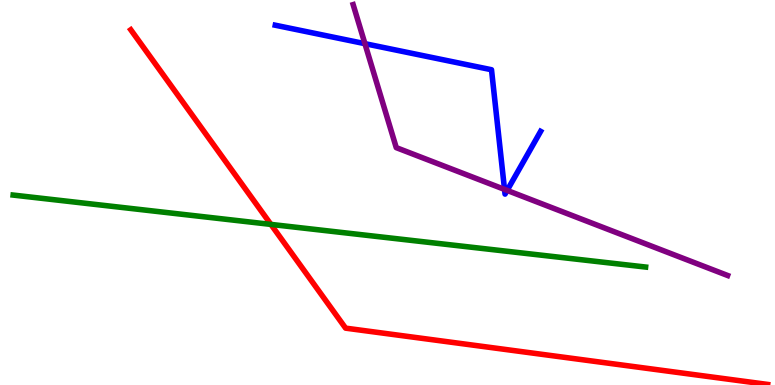[{'lines': ['blue', 'red'], 'intersections': []}, {'lines': ['green', 'red'], 'intersections': [{'x': 3.5, 'y': 4.17}]}, {'lines': ['purple', 'red'], 'intersections': []}, {'lines': ['blue', 'green'], 'intersections': []}, {'lines': ['blue', 'purple'], 'intersections': [{'x': 4.71, 'y': 8.87}, {'x': 6.51, 'y': 5.08}, {'x': 6.54, 'y': 5.05}]}, {'lines': ['green', 'purple'], 'intersections': []}]